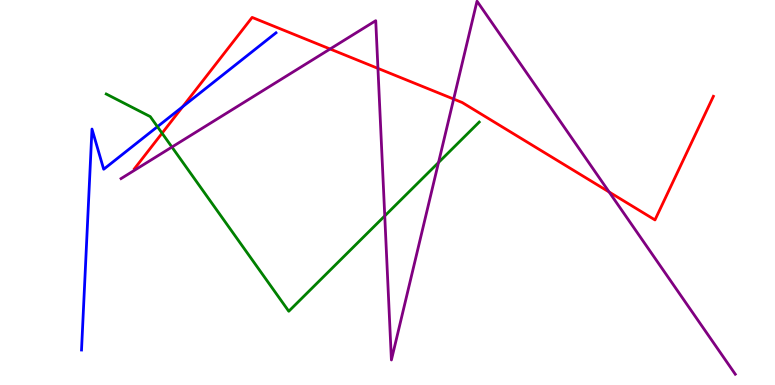[{'lines': ['blue', 'red'], 'intersections': [{'x': 2.36, 'y': 7.23}]}, {'lines': ['green', 'red'], 'intersections': [{'x': 2.09, 'y': 6.54}]}, {'lines': ['purple', 'red'], 'intersections': [{'x': 4.26, 'y': 8.73}, {'x': 4.88, 'y': 8.22}, {'x': 5.85, 'y': 7.43}, {'x': 7.86, 'y': 5.01}]}, {'lines': ['blue', 'green'], 'intersections': [{'x': 2.03, 'y': 6.71}]}, {'lines': ['blue', 'purple'], 'intersections': []}, {'lines': ['green', 'purple'], 'intersections': [{'x': 2.22, 'y': 6.18}, {'x': 4.96, 'y': 4.39}, {'x': 5.66, 'y': 5.78}]}]